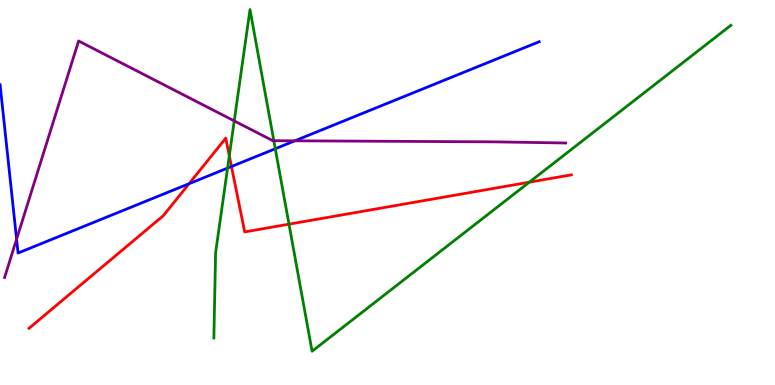[{'lines': ['blue', 'red'], 'intersections': [{'x': 2.44, 'y': 5.23}, {'x': 2.99, 'y': 5.68}]}, {'lines': ['green', 'red'], 'intersections': [{'x': 2.96, 'y': 5.95}, {'x': 3.73, 'y': 4.18}, {'x': 6.83, 'y': 5.27}]}, {'lines': ['purple', 'red'], 'intersections': []}, {'lines': ['blue', 'green'], 'intersections': [{'x': 2.94, 'y': 5.63}, {'x': 3.55, 'y': 6.14}]}, {'lines': ['blue', 'purple'], 'intersections': [{'x': 0.214, 'y': 3.79}, {'x': 3.8, 'y': 6.34}]}, {'lines': ['green', 'purple'], 'intersections': [{'x': 3.02, 'y': 6.86}, {'x': 3.53, 'y': 6.35}]}]